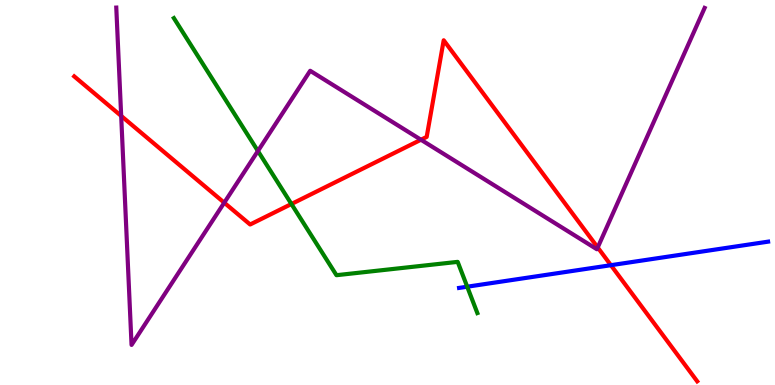[{'lines': ['blue', 'red'], 'intersections': [{'x': 7.88, 'y': 3.11}]}, {'lines': ['green', 'red'], 'intersections': [{'x': 3.76, 'y': 4.7}]}, {'lines': ['purple', 'red'], 'intersections': [{'x': 1.56, 'y': 6.99}, {'x': 2.89, 'y': 4.74}, {'x': 5.43, 'y': 6.37}, {'x': 7.71, 'y': 3.57}]}, {'lines': ['blue', 'green'], 'intersections': [{'x': 6.03, 'y': 2.55}]}, {'lines': ['blue', 'purple'], 'intersections': []}, {'lines': ['green', 'purple'], 'intersections': [{'x': 3.33, 'y': 6.08}]}]